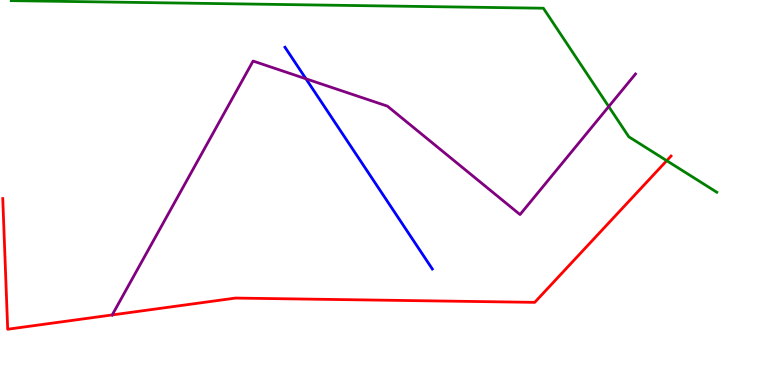[{'lines': ['blue', 'red'], 'intersections': []}, {'lines': ['green', 'red'], 'intersections': [{'x': 8.6, 'y': 5.83}]}, {'lines': ['purple', 'red'], 'intersections': [{'x': 1.45, 'y': 1.82}]}, {'lines': ['blue', 'green'], 'intersections': []}, {'lines': ['blue', 'purple'], 'intersections': [{'x': 3.95, 'y': 7.95}]}, {'lines': ['green', 'purple'], 'intersections': [{'x': 7.85, 'y': 7.23}]}]